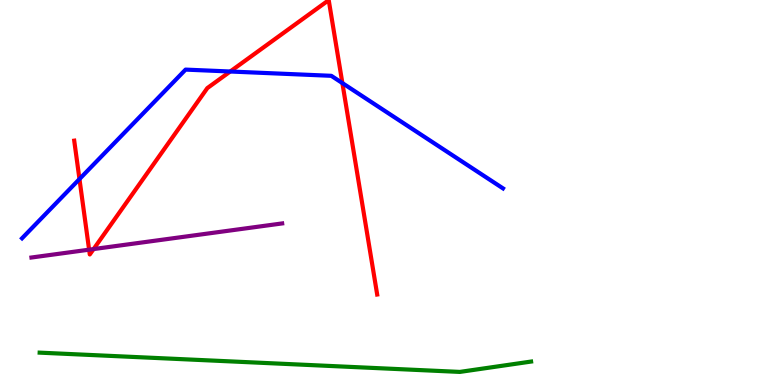[{'lines': ['blue', 'red'], 'intersections': [{'x': 1.03, 'y': 5.35}, {'x': 2.97, 'y': 8.14}, {'x': 4.42, 'y': 7.84}]}, {'lines': ['green', 'red'], 'intersections': []}, {'lines': ['purple', 'red'], 'intersections': [{'x': 1.15, 'y': 3.51}, {'x': 1.21, 'y': 3.53}]}, {'lines': ['blue', 'green'], 'intersections': []}, {'lines': ['blue', 'purple'], 'intersections': []}, {'lines': ['green', 'purple'], 'intersections': []}]